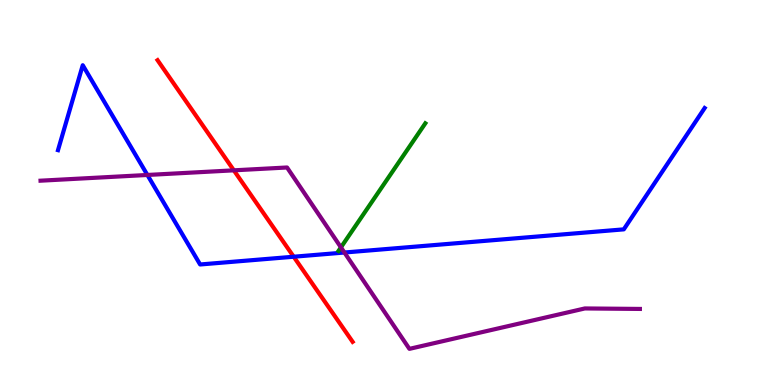[{'lines': ['blue', 'red'], 'intersections': [{'x': 3.79, 'y': 3.33}]}, {'lines': ['green', 'red'], 'intersections': []}, {'lines': ['purple', 'red'], 'intersections': [{'x': 3.02, 'y': 5.58}]}, {'lines': ['blue', 'green'], 'intersections': []}, {'lines': ['blue', 'purple'], 'intersections': [{'x': 1.9, 'y': 5.46}, {'x': 4.44, 'y': 3.44}]}, {'lines': ['green', 'purple'], 'intersections': [{'x': 4.4, 'y': 3.58}]}]